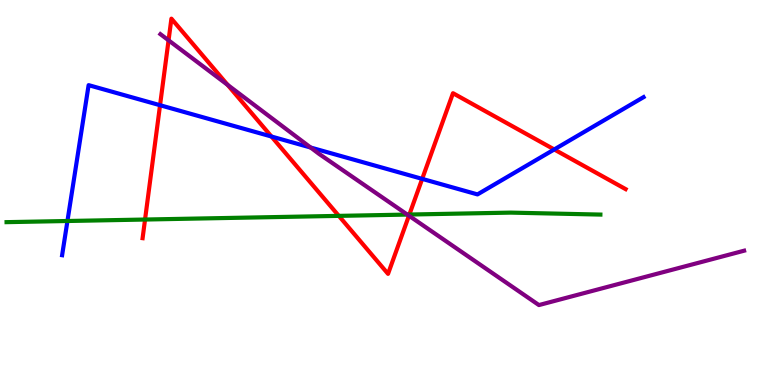[{'lines': ['blue', 'red'], 'intersections': [{'x': 2.07, 'y': 7.27}, {'x': 3.5, 'y': 6.45}, {'x': 5.45, 'y': 5.35}, {'x': 7.15, 'y': 6.12}]}, {'lines': ['green', 'red'], 'intersections': [{'x': 1.87, 'y': 4.3}, {'x': 4.37, 'y': 4.39}, {'x': 5.28, 'y': 4.43}]}, {'lines': ['purple', 'red'], 'intersections': [{'x': 2.18, 'y': 8.95}, {'x': 2.94, 'y': 7.79}, {'x': 5.28, 'y': 4.4}]}, {'lines': ['blue', 'green'], 'intersections': [{'x': 0.87, 'y': 4.26}]}, {'lines': ['blue', 'purple'], 'intersections': [{'x': 4.01, 'y': 6.17}]}, {'lines': ['green', 'purple'], 'intersections': [{'x': 5.26, 'y': 4.43}]}]